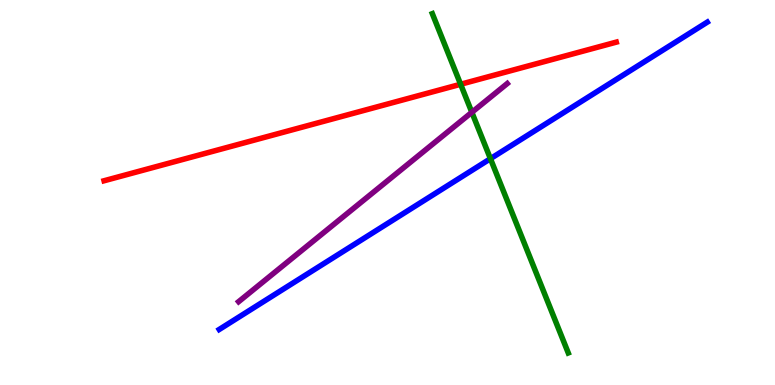[{'lines': ['blue', 'red'], 'intersections': []}, {'lines': ['green', 'red'], 'intersections': [{'x': 5.94, 'y': 7.81}]}, {'lines': ['purple', 'red'], 'intersections': []}, {'lines': ['blue', 'green'], 'intersections': [{'x': 6.33, 'y': 5.88}]}, {'lines': ['blue', 'purple'], 'intersections': []}, {'lines': ['green', 'purple'], 'intersections': [{'x': 6.09, 'y': 7.08}]}]